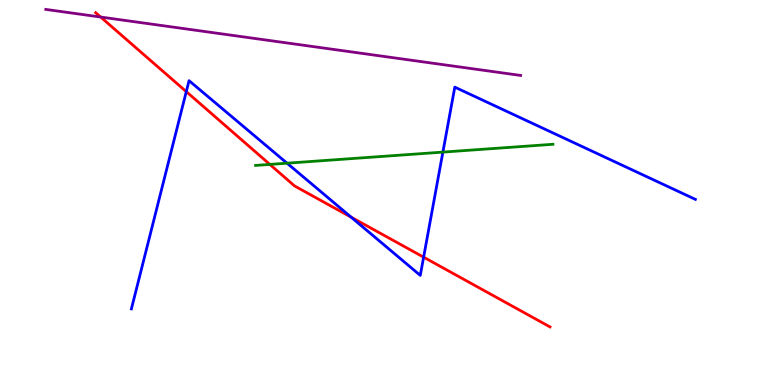[{'lines': ['blue', 'red'], 'intersections': [{'x': 2.4, 'y': 7.62}, {'x': 4.53, 'y': 4.36}, {'x': 5.47, 'y': 3.32}]}, {'lines': ['green', 'red'], 'intersections': [{'x': 3.48, 'y': 5.73}]}, {'lines': ['purple', 'red'], 'intersections': [{'x': 1.3, 'y': 9.56}]}, {'lines': ['blue', 'green'], 'intersections': [{'x': 3.7, 'y': 5.76}, {'x': 5.71, 'y': 6.05}]}, {'lines': ['blue', 'purple'], 'intersections': []}, {'lines': ['green', 'purple'], 'intersections': []}]